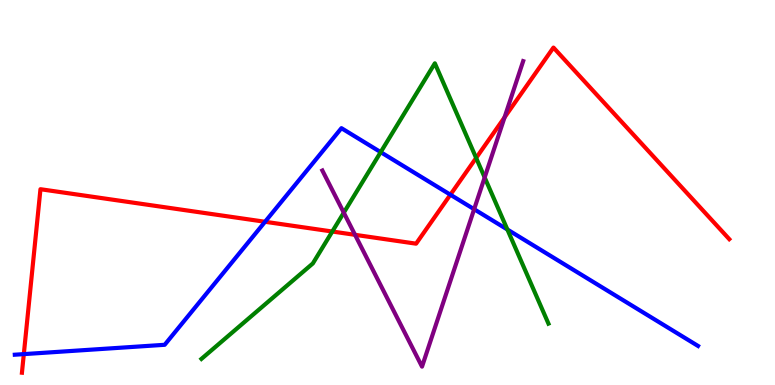[{'lines': ['blue', 'red'], 'intersections': [{'x': 0.307, 'y': 0.802}, {'x': 3.42, 'y': 4.24}, {'x': 5.81, 'y': 4.94}]}, {'lines': ['green', 'red'], 'intersections': [{'x': 4.29, 'y': 3.99}, {'x': 6.14, 'y': 5.9}]}, {'lines': ['purple', 'red'], 'intersections': [{'x': 4.58, 'y': 3.9}, {'x': 6.51, 'y': 6.95}]}, {'lines': ['blue', 'green'], 'intersections': [{'x': 4.91, 'y': 6.05}, {'x': 6.55, 'y': 4.04}]}, {'lines': ['blue', 'purple'], 'intersections': [{'x': 6.12, 'y': 4.57}]}, {'lines': ['green', 'purple'], 'intersections': [{'x': 4.44, 'y': 4.48}, {'x': 6.25, 'y': 5.39}]}]